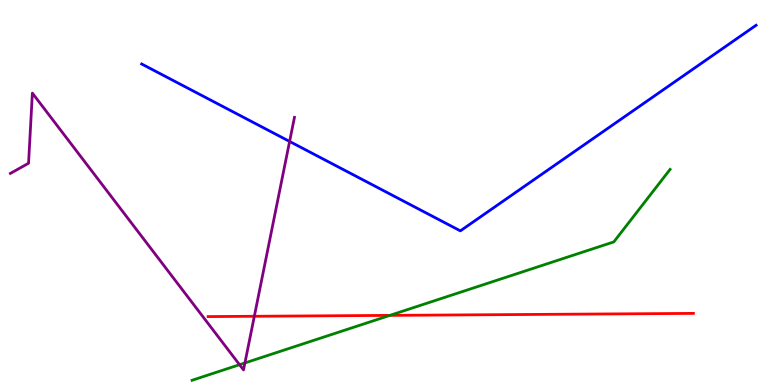[{'lines': ['blue', 'red'], 'intersections': []}, {'lines': ['green', 'red'], 'intersections': [{'x': 5.03, 'y': 1.81}]}, {'lines': ['purple', 'red'], 'intersections': [{'x': 3.28, 'y': 1.78}]}, {'lines': ['blue', 'green'], 'intersections': []}, {'lines': ['blue', 'purple'], 'intersections': [{'x': 3.74, 'y': 6.33}]}, {'lines': ['green', 'purple'], 'intersections': [{'x': 3.09, 'y': 0.527}, {'x': 3.16, 'y': 0.573}]}]